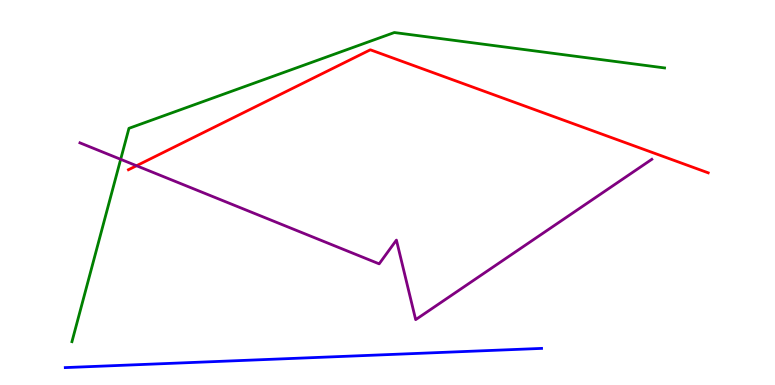[{'lines': ['blue', 'red'], 'intersections': []}, {'lines': ['green', 'red'], 'intersections': []}, {'lines': ['purple', 'red'], 'intersections': [{'x': 1.76, 'y': 5.7}]}, {'lines': ['blue', 'green'], 'intersections': []}, {'lines': ['blue', 'purple'], 'intersections': []}, {'lines': ['green', 'purple'], 'intersections': [{'x': 1.56, 'y': 5.86}]}]